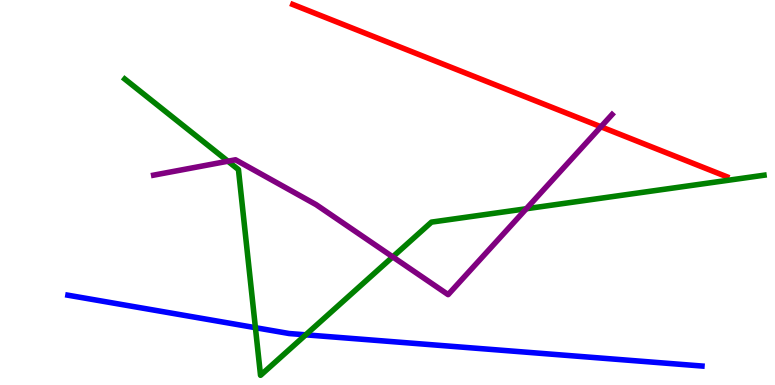[{'lines': ['blue', 'red'], 'intersections': []}, {'lines': ['green', 'red'], 'intersections': []}, {'lines': ['purple', 'red'], 'intersections': [{'x': 7.75, 'y': 6.71}]}, {'lines': ['blue', 'green'], 'intersections': [{'x': 3.3, 'y': 1.49}, {'x': 3.94, 'y': 1.3}]}, {'lines': ['blue', 'purple'], 'intersections': []}, {'lines': ['green', 'purple'], 'intersections': [{'x': 2.94, 'y': 5.81}, {'x': 5.07, 'y': 3.33}, {'x': 6.79, 'y': 4.58}]}]